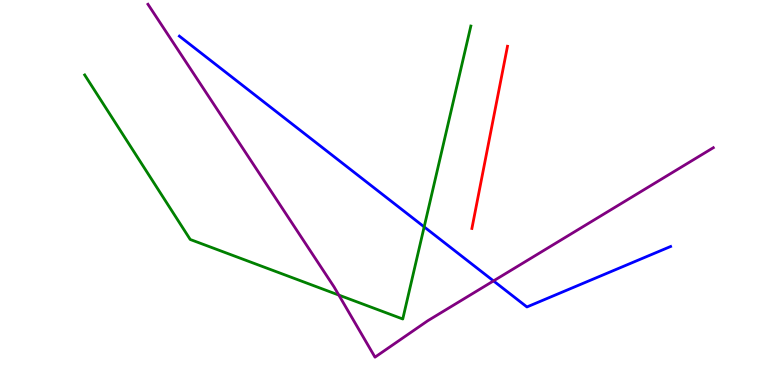[{'lines': ['blue', 'red'], 'intersections': []}, {'lines': ['green', 'red'], 'intersections': []}, {'lines': ['purple', 'red'], 'intersections': []}, {'lines': ['blue', 'green'], 'intersections': [{'x': 5.47, 'y': 4.11}]}, {'lines': ['blue', 'purple'], 'intersections': [{'x': 6.37, 'y': 2.7}]}, {'lines': ['green', 'purple'], 'intersections': [{'x': 4.37, 'y': 2.34}]}]